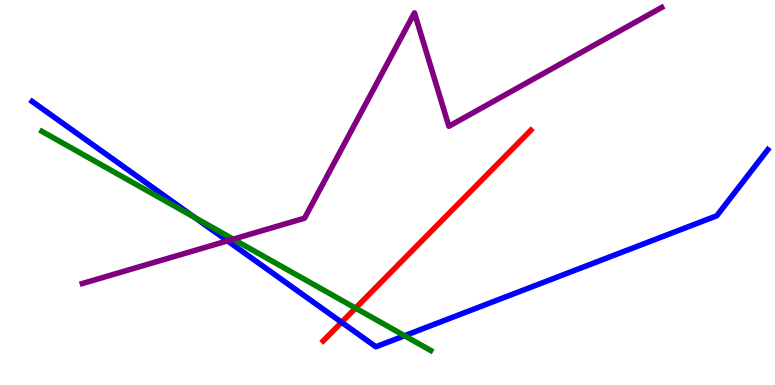[{'lines': ['blue', 'red'], 'intersections': [{'x': 4.41, 'y': 1.63}]}, {'lines': ['green', 'red'], 'intersections': [{'x': 4.59, 'y': 2.0}]}, {'lines': ['purple', 'red'], 'intersections': []}, {'lines': ['blue', 'green'], 'intersections': [{'x': 2.51, 'y': 4.35}, {'x': 5.22, 'y': 1.28}]}, {'lines': ['blue', 'purple'], 'intersections': [{'x': 2.94, 'y': 3.74}]}, {'lines': ['green', 'purple'], 'intersections': [{'x': 3.01, 'y': 3.79}]}]